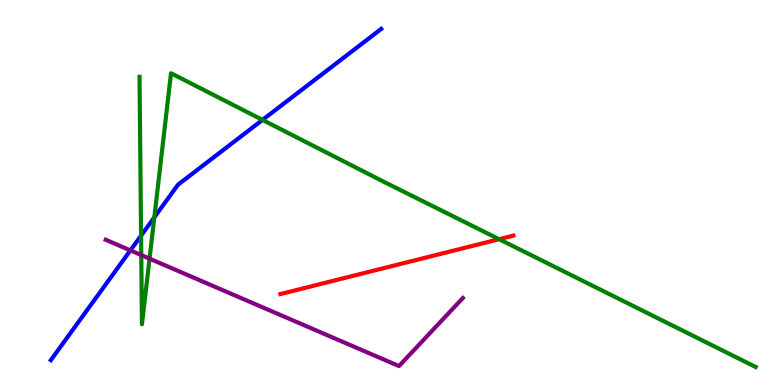[{'lines': ['blue', 'red'], 'intersections': []}, {'lines': ['green', 'red'], 'intersections': [{'x': 6.44, 'y': 3.79}]}, {'lines': ['purple', 'red'], 'intersections': []}, {'lines': ['blue', 'green'], 'intersections': [{'x': 1.82, 'y': 3.88}, {'x': 1.99, 'y': 4.35}, {'x': 3.39, 'y': 6.89}]}, {'lines': ['blue', 'purple'], 'intersections': [{'x': 1.68, 'y': 3.5}]}, {'lines': ['green', 'purple'], 'intersections': [{'x': 1.82, 'y': 3.37}, {'x': 1.93, 'y': 3.28}]}]